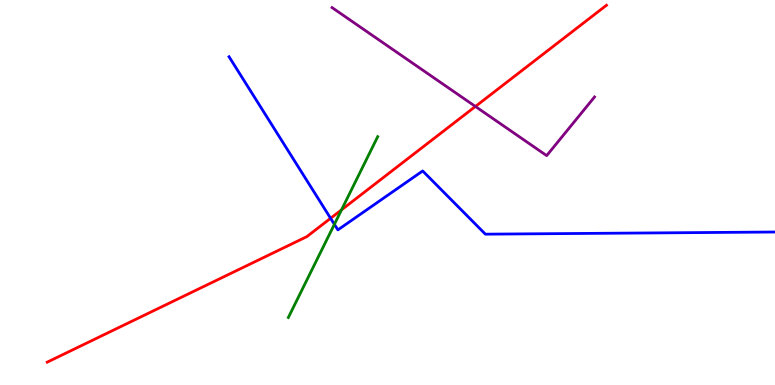[{'lines': ['blue', 'red'], 'intersections': [{'x': 4.27, 'y': 4.33}]}, {'lines': ['green', 'red'], 'intersections': [{'x': 4.41, 'y': 4.55}]}, {'lines': ['purple', 'red'], 'intersections': [{'x': 6.13, 'y': 7.23}]}, {'lines': ['blue', 'green'], 'intersections': [{'x': 4.31, 'y': 4.17}]}, {'lines': ['blue', 'purple'], 'intersections': []}, {'lines': ['green', 'purple'], 'intersections': []}]